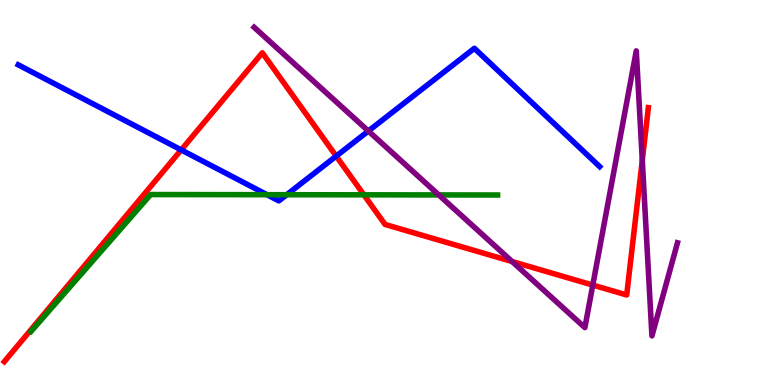[{'lines': ['blue', 'red'], 'intersections': [{'x': 2.34, 'y': 6.11}, {'x': 4.34, 'y': 5.94}]}, {'lines': ['green', 'red'], 'intersections': [{'x': 4.7, 'y': 4.94}]}, {'lines': ['purple', 'red'], 'intersections': [{'x': 6.61, 'y': 3.21}, {'x': 7.65, 'y': 2.6}, {'x': 8.29, 'y': 5.84}]}, {'lines': ['blue', 'green'], 'intersections': [{'x': 3.45, 'y': 4.94}, {'x': 3.7, 'y': 4.94}]}, {'lines': ['blue', 'purple'], 'intersections': [{'x': 4.75, 'y': 6.6}]}, {'lines': ['green', 'purple'], 'intersections': [{'x': 5.66, 'y': 4.94}]}]